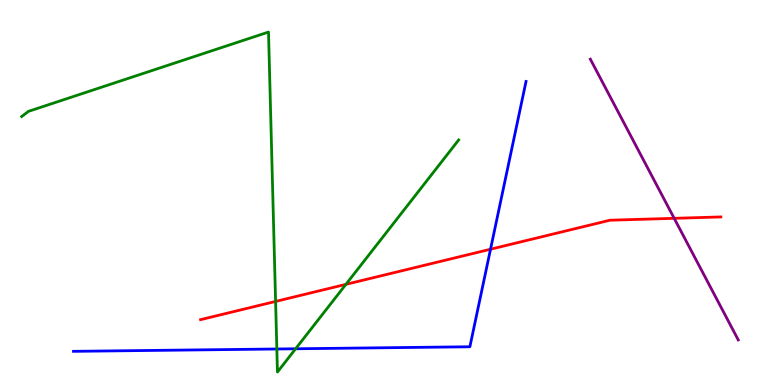[{'lines': ['blue', 'red'], 'intersections': [{'x': 6.33, 'y': 3.53}]}, {'lines': ['green', 'red'], 'intersections': [{'x': 3.56, 'y': 2.17}, {'x': 4.46, 'y': 2.61}]}, {'lines': ['purple', 'red'], 'intersections': [{'x': 8.7, 'y': 4.33}]}, {'lines': ['blue', 'green'], 'intersections': [{'x': 3.57, 'y': 0.935}, {'x': 3.81, 'y': 0.941}]}, {'lines': ['blue', 'purple'], 'intersections': []}, {'lines': ['green', 'purple'], 'intersections': []}]